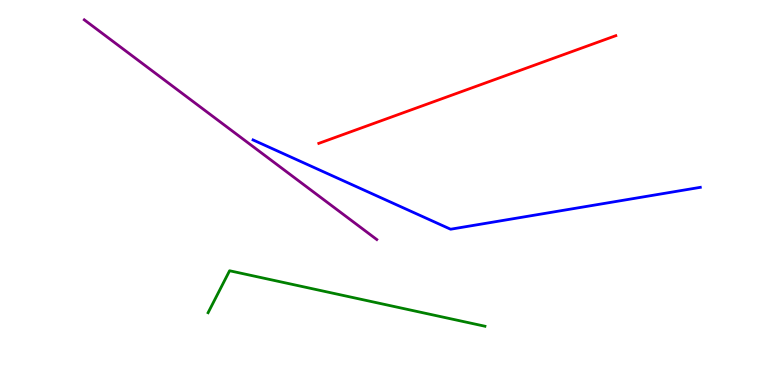[{'lines': ['blue', 'red'], 'intersections': []}, {'lines': ['green', 'red'], 'intersections': []}, {'lines': ['purple', 'red'], 'intersections': []}, {'lines': ['blue', 'green'], 'intersections': []}, {'lines': ['blue', 'purple'], 'intersections': []}, {'lines': ['green', 'purple'], 'intersections': []}]